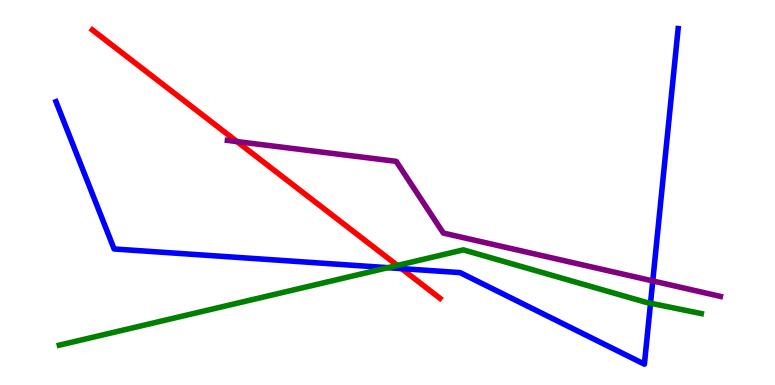[{'lines': ['blue', 'red'], 'intersections': [{'x': 5.18, 'y': 3.02}]}, {'lines': ['green', 'red'], 'intersections': [{'x': 5.13, 'y': 3.11}]}, {'lines': ['purple', 'red'], 'intersections': [{'x': 3.06, 'y': 6.32}]}, {'lines': ['blue', 'green'], 'intersections': [{'x': 5.0, 'y': 3.05}, {'x': 8.39, 'y': 2.12}]}, {'lines': ['blue', 'purple'], 'intersections': [{'x': 8.42, 'y': 2.7}]}, {'lines': ['green', 'purple'], 'intersections': []}]